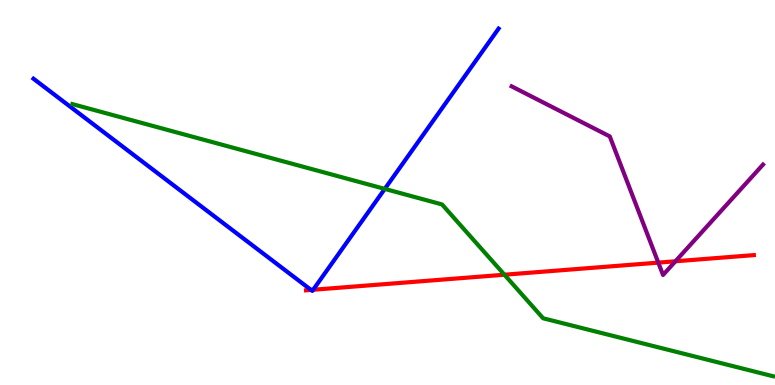[{'lines': ['blue', 'red'], 'intersections': [{'x': 4.01, 'y': 2.47}, {'x': 4.04, 'y': 2.47}]}, {'lines': ['green', 'red'], 'intersections': [{'x': 6.51, 'y': 2.86}]}, {'lines': ['purple', 'red'], 'intersections': [{'x': 8.49, 'y': 3.18}, {'x': 8.72, 'y': 3.21}]}, {'lines': ['blue', 'green'], 'intersections': [{'x': 4.96, 'y': 5.09}]}, {'lines': ['blue', 'purple'], 'intersections': []}, {'lines': ['green', 'purple'], 'intersections': []}]